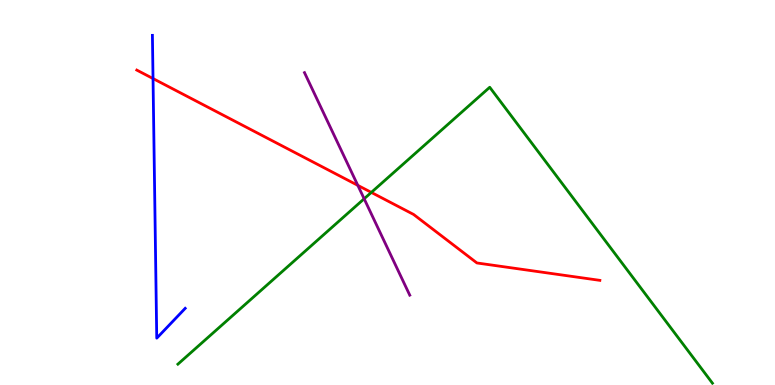[{'lines': ['blue', 'red'], 'intersections': [{'x': 1.97, 'y': 7.96}]}, {'lines': ['green', 'red'], 'intersections': [{'x': 4.79, 'y': 5.0}]}, {'lines': ['purple', 'red'], 'intersections': [{'x': 4.62, 'y': 5.19}]}, {'lines': ['blue', 'green'], 'intersections': []}, {'lines': ['blue', 'purple'], 'intersections': []}, {'lines': ['green', 'purple'], 'intersections': [{'x': 4.7, 'y': 4.84}]}]